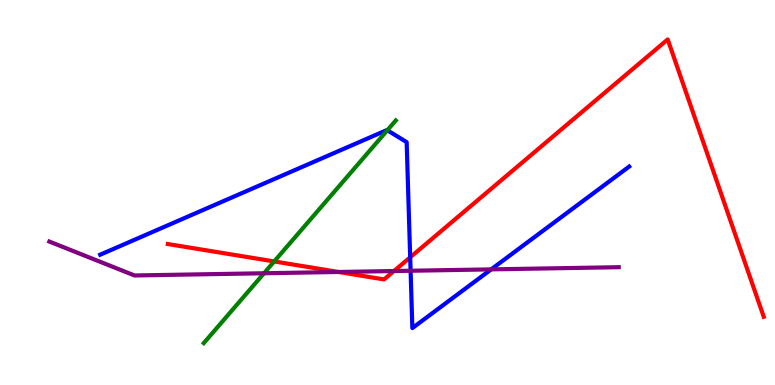[{'lines': ['blue', 'red'], 'intersections': [{'x': 5.29, 'y': 3.32}]}, {'lines': ['green', 'red'], 'intersections': [{'x': 3.54, 'y': 3.21}]}, {'lines': ['purple', 'red'], 'intersections': [{'x': 4.37, 'y': 2.94}, {'x': 5.08, 'y': 2.96}]}, {'lines': ['blue', 'green'], 'intersections': [{'x': 5.0, 'y': 6.62}]}, {'lines': ['blue', 'purple'], 'intersections': [{'x': 5.3, 'y': 2.97}, {'x': 6.34, 'y': 3.0}]}, {'lines': ['green', 'purple'], 'intersections': [{'x': 3.41, 'y': 2.9}]}]